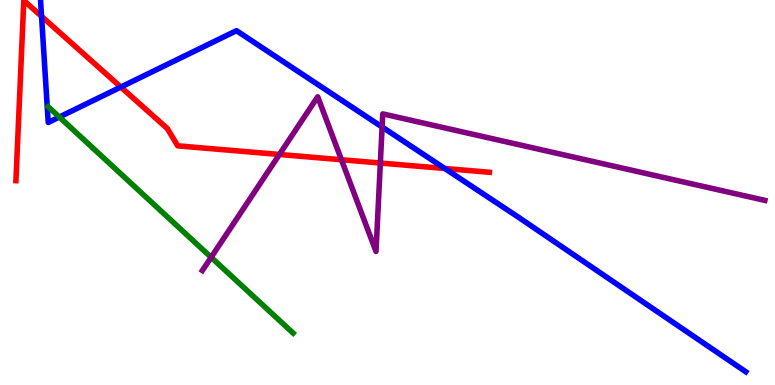[{'lines': ['blue', 'red'], 'intersections': [{'x': 0.536, 'y': 9.58}, {'x': 1.56, 'y': 7.74}, {'x': 5.74, 'y': 5.62}]}, {'lines': ['green', 'red'], 'intersections': []}, {'lines': ['purple', 'red'], 'intersections': [{'x': 3.61, 'y': 5.99}, {'x': 4.41, 'y': 5.85}, {'x': 4.91, 'y': 5.77}]}, {'lines': ['blue', 'green'], 'intersections': [{'x': 0.766, 'y': 6.96}]}, {'lines': ['blue', 'purple'], 'intersections': [{'x': 4.93, 'y': 6.7}]}, {'lines': ['green', 'purple'], 'intersections': [{'x': 2.72, 'y': 3.32}]}]